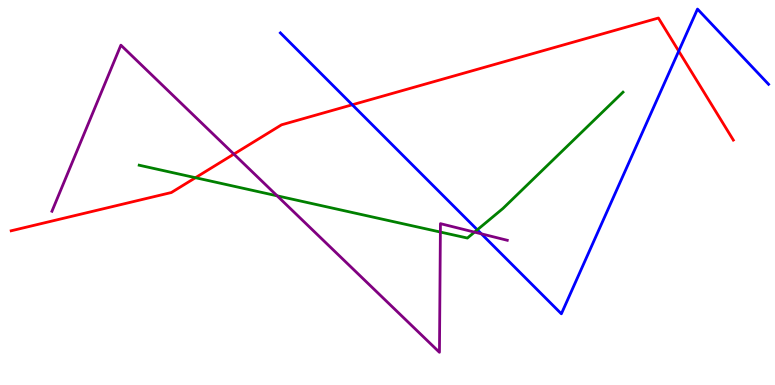[{'lines': ['blue', 'red'], 'intersections': [{'x': 4.55, 'y': 7.28}, {'x': 8.76, 'y': 8.67}]}, {'lines': ['green', 'red'], 'intersections': [{'x': 2.52, 'y': 5.38}]}, {'lines': ['purple', 'red'], 'intersections': [{'x': 3.02, 'y': 6.0}]}, {'lines': ['blue', 'green'], 'intersections': [{'x': 6.16, 'y': 4.03}]}, {'lines': ['blue', 'purple'], 'intersections': [{'x': 6.21, 'y': 3.93}]}, {'lines': ['green', 'purple'], 'intersections': [{'x': 3.58, 'y': 4.91}, {'x': 5.68, 'y': 3.97}, {'x': 6.12, 'y': 3.97}]}]